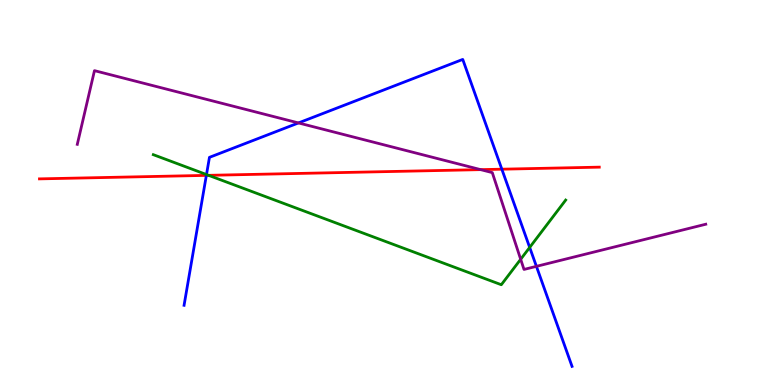[{'lines': ['blue', 'red'], 'intersections': [{'x': 2.66, 'y': 5.44}, {'x': 6.48, 'y': 5.61}]}, {'lines': ['green', 'red'], 'intersections': [{'x': 2.69, 'y': 5.45}]}, {'lines': ['purple', 'red'], 'intersections': [{'x': 6.2, 'y': 5.59}]}, {'lines': ['blue', 'green'], 'intersections': [{'x': 2.66, 'y': 5.47}, {'x': 6.83, 'y': 3.57}]}, {'lines': ['blue', 'purple'], 'intersections': [{'x': 3.85, 'y': 6.81}, {'x': 6.92, 'y': 3.08}]}, {'lines': ['green', 'purple'], 'intersections': [{'x': 6.72, 'y': 3.27}]}]